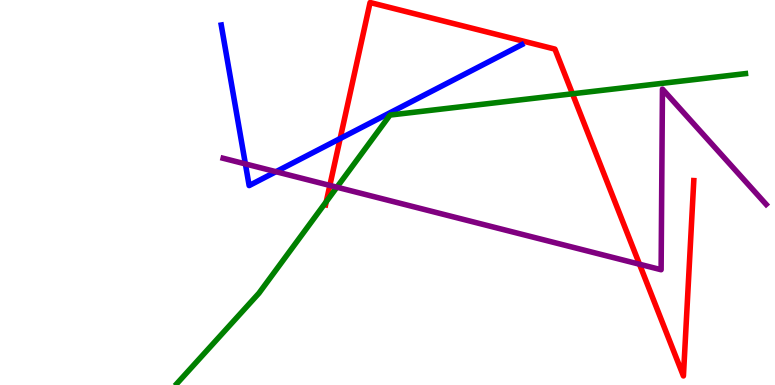[{'lines': ['blue', 'red'], 'intersections': [{'x': 4.39, 'y': 6.4}]}, {'lines': ['green', 'red'], 'intersections': [{'x': 4.21, 'y': 4.76}, {'x': 7.39, 'y': 7.56}]}, {'lines': ['purple', 'red'], 'intersections': [{'x': 4.26, 'y': 5.18}, {'x': 8.25, 'y': 3.14}]}, {'lines': ['blue', 'green'], 'intersections': []}, {'lines': ['blue', 'purple'], 'intersections': [{'x': 3.17, 'y': 5.74}, {'x': 3.56, 'y': 5.54}]}, {'lines': ['green', 'purple'], 'intersections': [{'x': 4.35, 'y': 5.14}]}]